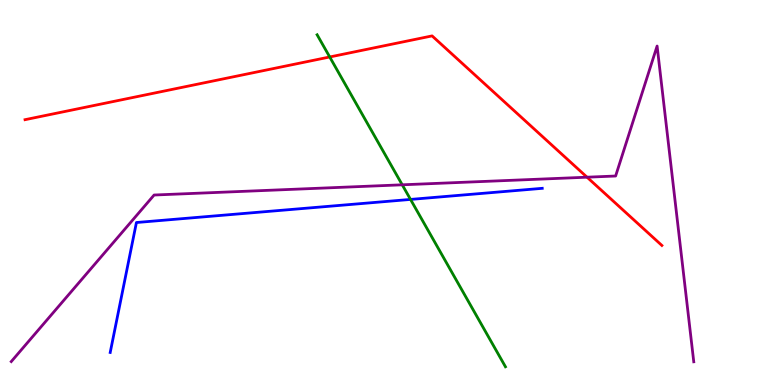[{'lines': ['blue', 'red'], 'intersections': []}, {'lines': ['green', 'red'], 'intersections': [{'x': 4.25, 'y': 8.52}]}, {'lines': ['purple', 'red'], 'intersections': [{'x': 7.57, 'y': 5.4}]}, {'lines': ['blue', 'green'], 'intersections': [{'x': 5.3, 'y': 4.82}]}, {'lines': ['blue', 'purple'], 'intersections': []}, {'lines': ['green', 'purple'], 'intersections': [{'x': 5.19, 'y': 5.2}]}]